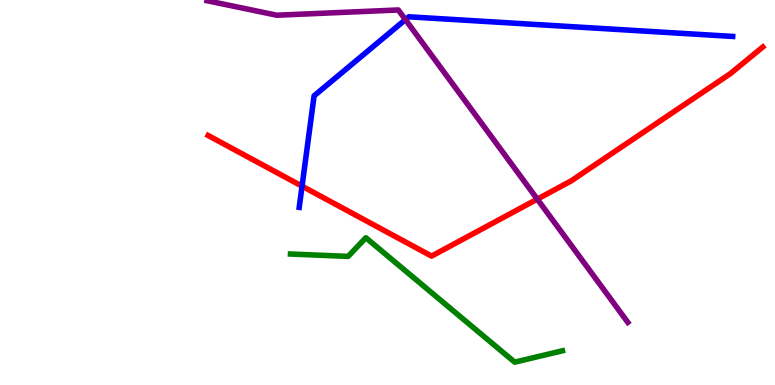[{'lines': ['blue', 'red'], 'intersections': [{'x': 3.9, 'y': 5.16}]}, {'lines': ['green', 'red'], 'intersections': []}, {'lines': ['purple', 'red'], 'intersections': [{'x': 6.93, 'y': 4.83}]}, {'lines': ['blue', 'green'], 'intersections': []}, {'lines': ['blue', 'purple'], 'intersections': [{'x': 5.23, 'y': 9.49}]}, {'lines': ['green', 'purple'], 'intersections': []}]